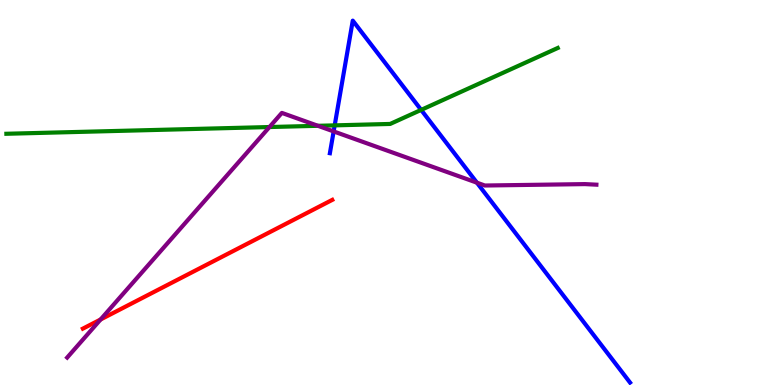[{'lines': ['blue', 'red'], 'intersections': []}, {'lines': ['green', 'red'], 'intersections': []}, {'lines': ['purple', 'red'], 'intersections': [{'x': 1.3, 'y': 1.7}]}, {'lines': ['blue', 'green'], 'intersections': [{'x': 4.32, 'y': 6.74}, {'x': 5.43, 'y': 7.15}]}, {'lines': ['blue', 'purple'], 'intersections': [{'x': 4.31, 'y': 6.59}, {'x': 6.15, 'y': 5.26}]}, {'lines': ['green', 'purple'], 'intersections': [{'x': 3.48, 'y': 6.7}, {'x': 4.1, 'y': 6.73}]}]